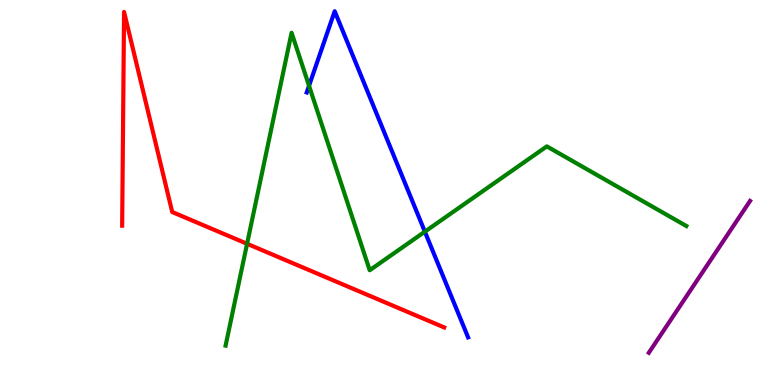[{'lines': ['blue', 'red'], 'intersections': []}, {'lines': ['green', 'red'], 'intersections': [{'x': 3.19, 'y': 3.67}]}, {'lines': ['purple', 'red'], 'intersections': []}, {'lines': ['blue', 'green'], 'intersections': [{'x': 3.99, 'y': 7.77}, {'x': 5.48, 'y': 3.98}]}, {'lines': ['blue', 'purple'], 'intersections': []}, {'lines': ['green', 'purple'], 'intersections': []}]